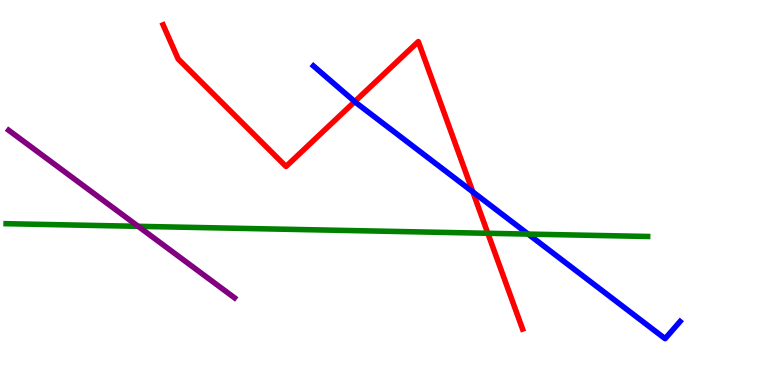[{'lines': ['blue', 'red'], 'intersections': [{'x': 4.58, 'y': 7.36}, {'x': 6.1, 'y': 5.02}]}, {'lines': ['green', 'red'], 'intersections': [{'x': 6.29, 'y': 3.94}]}, {'lines': ['purple', 'red'], 'intersections': []}, {'lines': ['blue', 'green'], 'intersections': [{'x': 6.81, 'y': 3.92}]}, {'lines': ['blue', 'purple'], 'intersections': []}, {'lines': ['green', 'purple'], 'intersections': [{'x': 1.78, 'y': 4.12}]}]